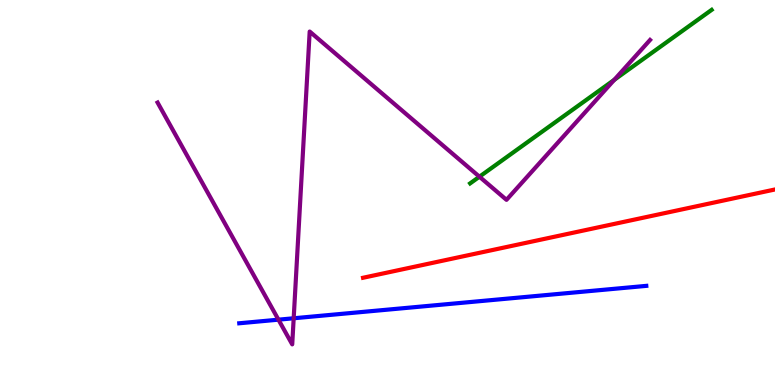[{'lines': ['blue', 'red'], 'intersections': []}, {'lines': ['green', 'red'], 'intersections': []}, {'lines': ['purple', 'red'], 'intersections': []}, {'lines': ['blue', 'green'], 'intersections': []}, {'lines': ['blue', 'purple'], 'intersections': [{'x': 3.59, 'y': 1.7}, {'x': 3.79, 'y': 1.73}]}, {'lines': ['green', 'purple'], 'intersections': [{'x': 6.19, 'y': 5.41}, {'x': 7.93, 'y': 7.93}]}]